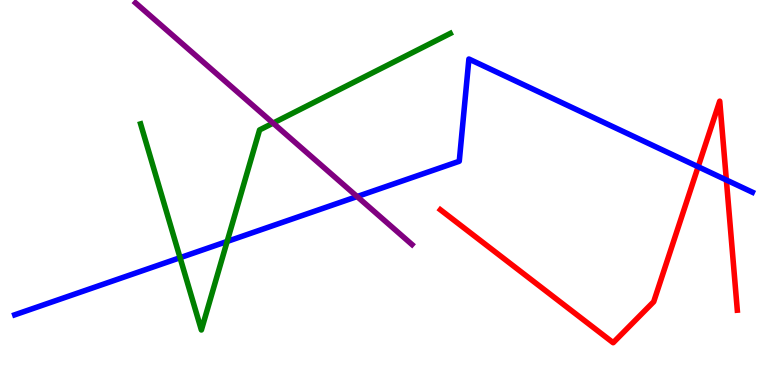[{'lines': ['blue', 'red'], 'intersections': [{'x': 9.01, 'y': 5.67}, {'x': 9.37, 'y': 5.32}]}, {'lines': ['green', 'red'], 'intersections': []}, {'lines': ['purple', 'red'], 'intersections': []}, {'lines': ['blue', 'green'], 'intersections': [{'x': 2.32, 'y': 3.31}, {'x': 2.93, 'y': 3.73}]}, {'lines': ['blue', 'purple'], 'intersections': [{'x': 4.61, 'y': 4.89}]}, {'lines': ['green', 'purple'], 'intersections': [{'x': 3.52, 'y': 6.8}]}]